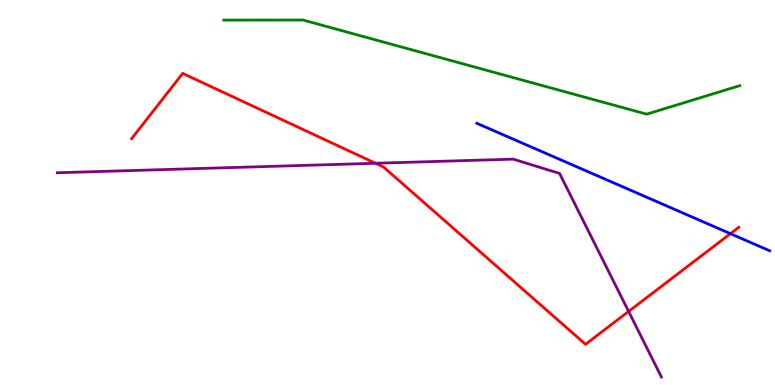[{'lines': ['blue', 'red'], 'intersections': [{'x': 9.42, 'y': 3.93}]}, {'lines': ['green', 'red'], 'intersections': []}, {'lines': ['purple', 'red'], 'intersections': [{'x': 4.85, 'y': 5.76}, {'x': 8.11, 'y': 1.91}]}, {'lines': ['blue', 'green'], 'intersections': []}, {'lines': ['blue', 'purple'], 'intersections': []}, {'lines': ['green', 'purple'], 'intersections': []}]